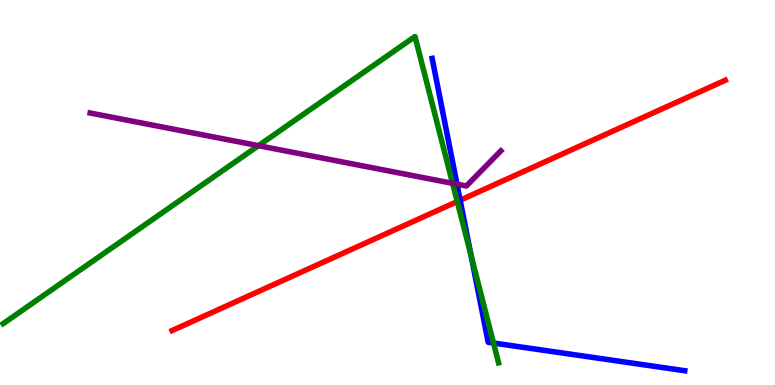[{'lines': ['blue', 'red'], 'intersections': [{'x': 5.94, 'y': 4.8}]}, {'lines': ['green', 'red'], 'intersections': [{'x': 5.9, 'y': 4.77}]}, {'lines': ['purple', 'red'], 'intersections': []}, {'lines': ['blue', 'green'], 'intersections': [{'x': 6.08, 'y': 3.37}, {'x': 6.37, 'y': 1.09}]}, {'lines': ['blue', 'purple'], 'intersections': [{'x': 5.9, 'y': 5.22}]}, {'lines': ['green', 'purple'], 'intersections': [{'x': 3.33, 'y': 6.22}, {'x': 5.84, 'y': 5.24}]}]